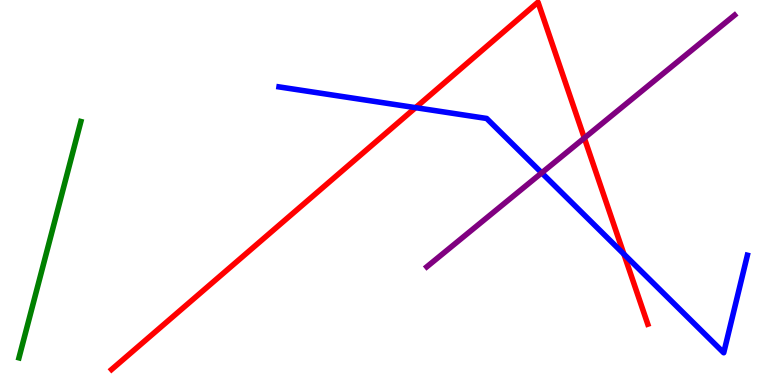[{'lines': ['blue', 'red'], 'intersections': [{'x': 5.36, 'y': 7.2}, {'x': 8.05, 'y': 3.4}]}, {'lines': ['green', 'red'], 'intersections': []}, {'lines': ['purple', 'red'], 'intersections': [{'x': 7.54, 'y': 6.42}]}, {'lines': ['blue', 'green'], 'intersections': []}, {'lines': ['blue', 'purple'], 'intersections': [{'x': 6.99, 'y': 5.51}]}, {'lines': ['green', 'purple'], 'intersections': []}]